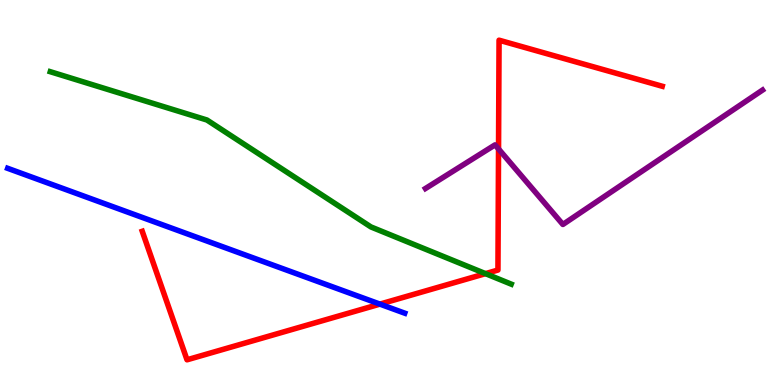[{'lines': ['blue', 'red'], 'intersections': [{'x': 4.9, 'y': 2.1}]}, {'lines': ['green', 'red'], 'intersections': [{'x': 6.26, 'y': 2.89}]}, {'lines': ['purple', 'red'], 'intersections': [{'x': 6.43, 'y': 6.13}]}, {'lines': ['blue', 'green'], 'intersections': []}, {'lines': ['blue', 'purple'], 'intersections': []}, {'lines': ['green', 'purple'], 'intersections': []}]